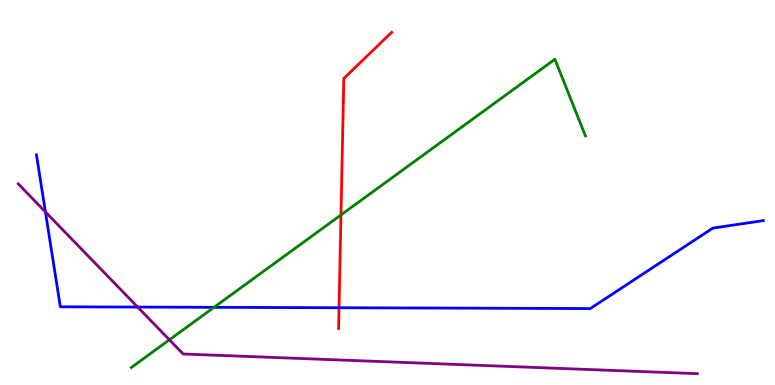[{'lines': ['blue', 'red'], 'intersections': [{'x': 4.37, 'y': 2.01}]}, {'lines': ['green', 'red'], 'intersections': [{'x': 4.4, 'y': 4.42}]}, {'lines': ['purple', 'red'], 'intersections': []}, {'lines': ['blue', 'green'], 'intersections': [{'x': 2.76, 'y': 2.02}]}, {'lines': ['blue', 'purple'], 'intersections': [{'x': 0.586, 'y': 4.5}, {'x': 1.78, 'y': 2.02}]}, {'lines': ['green', 'purple'], 'intersections': [{'x': 2.19, 'y': 1.17}]}]